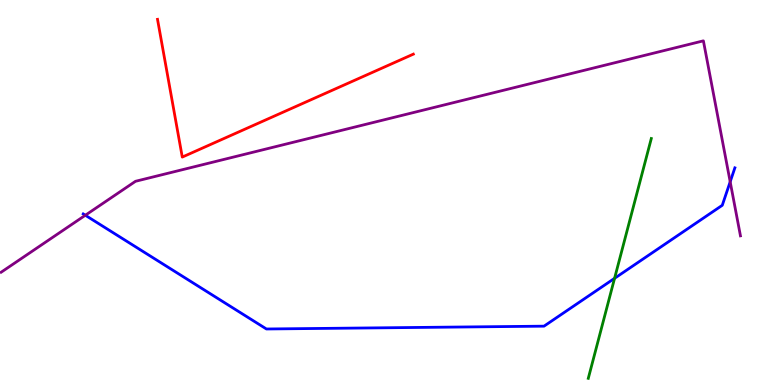[{'lines': ['blue', 'red'], 'intersections': []}, {'lines': ['green', 'red'], 'intersections': []}, {'lines': ['purple', 'red'], 'intersections': []}, {'lines': ['blue', 'green'], 'intersections': [{'x': 7.93, 'y': 2.77}]}, {'lines': ['blue', 'purple'], 'intersections': [{'x': 1.1, 'y': 4.41}, {'x': 9.42, 'y': 5.28}]}, {'lines': ['green', 'purple'], 'intersections': []}]